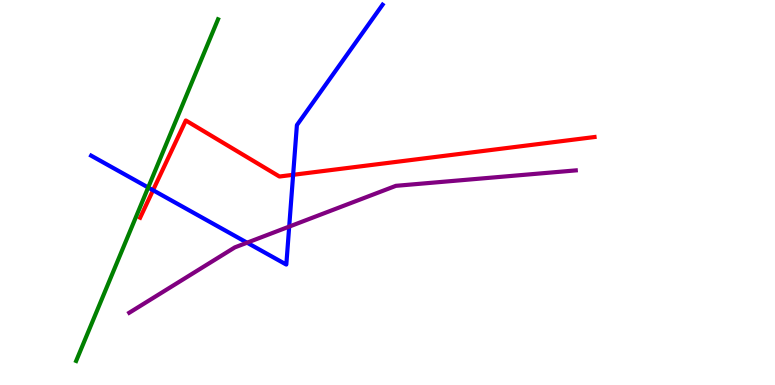[{'lines': ['blue', 'red'], 'intersections': [{'x': 1.97, 'y': 5.06}, {'x': 3.78, 'y': 5.46}]}, {'lines': ['green', 'red'], 'intersections': []}, {'lines': ['purple', 'red'], 'intersections': []}, {'lines': ['blue', 'green'], 'intersections': [{'x': 1.91, 'y': 5.13}]}, {'lines': ['blue', 'purple'], 'intersections': [{'x': 3.19, 'y': 3.7}, {'x': 3.73, 'y': 4.11}]}, {'lines': ['green', 'purple'], 'intersections': []}]